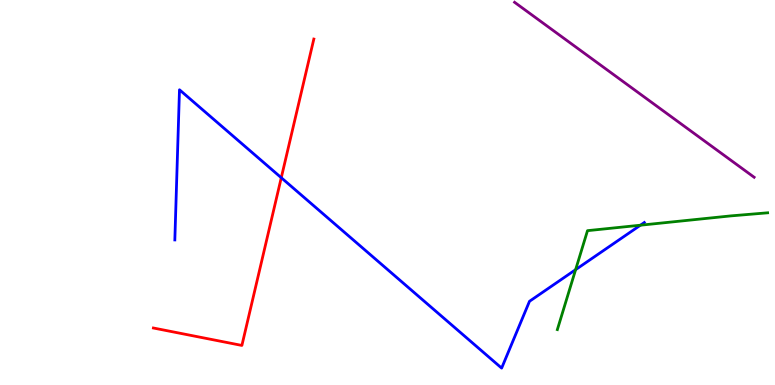[{'lines': ['blue', 'red'], 'intersections': [{'x': 3.63, 'y': 5.38}]}, {'lines': ['green', 'red'], 'intersections': []}, {'lines': ['purple', 'red'], 'intersections': []}, {'lines': ['blue', 'green'], 'intersections': [{'x': 7.43, 'y': 3.0}, {'x': 8.26, 'y': 4.15}]}, {'lines': ['blue', 'purple'], 'intersections': []}, {'lines': ['green', 'purple'], 'intersections': []}]